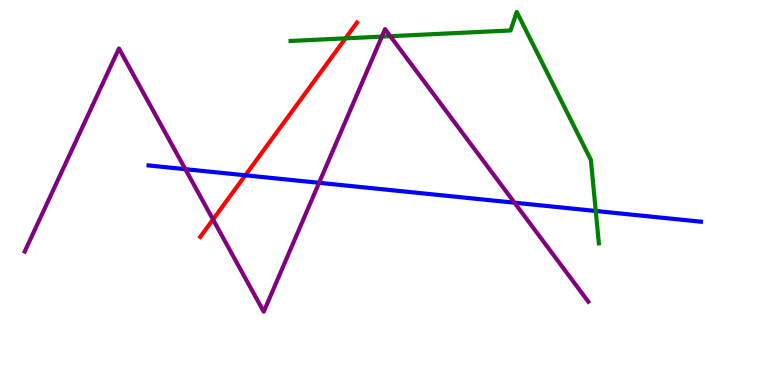[{'lines': ['blue', 'red'], 'intersections': [{'x': 3.17, 'y': 5.45}]}, {'lines': ['green', 'red'], 'intersections': [{'x': 4.46, 'y': 9.0}]}, {'lines': ['purple', 'red'], 'intersections': [{'x': 2.75, 'y': 4.3}]}, {'lines': ['blue', 'green'], 'intersections': [{'x': 7.69, 'y': 4.52}]}, {'lines': ['blue', 'purple'], 'intersections': [{'x': 2.39, 'y': 5.61}, {'x': 4.12, 'y': 5.25}, {'x': 6.64, 'y': 4.74}]}, {'lines': ['green', 'purple'], 'intersections': [{'x': 4.93, 'y': 9.05}, {'x': 5.04, 'y': 9.06}]}]